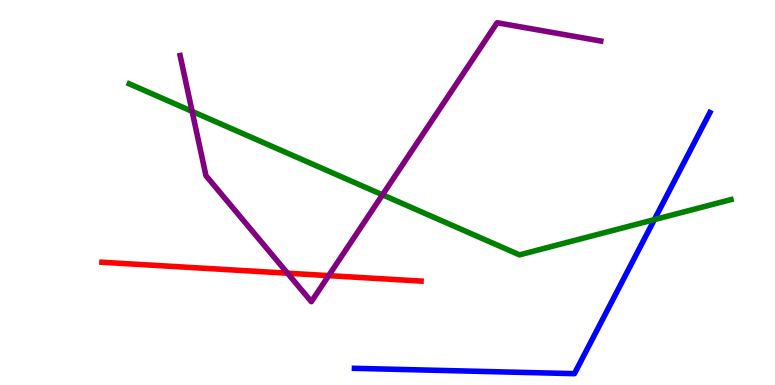[{'lines': ['blue', 'red'], 'intersections': []}, {'lines': ['green', 'red'], 'intersections': []}, {'lines': ['purple', 'red'], 'intersections': [{'x': 3.71, 'y': 2.9}, {'x': 4.24, 'y': 2.84}]}, {'lines': ['blue', 'green'], 'intersections': [{'x': 8.44, 'y': 4.3}]}, {'lines': ['blue', 'purple'], 'intersections': []}, {'lines': ['green', 'purple'], 'intersections': [{'x': 2.48, 'y': 7.11}, {'x': 4.94, 'y': 4.94}]}]